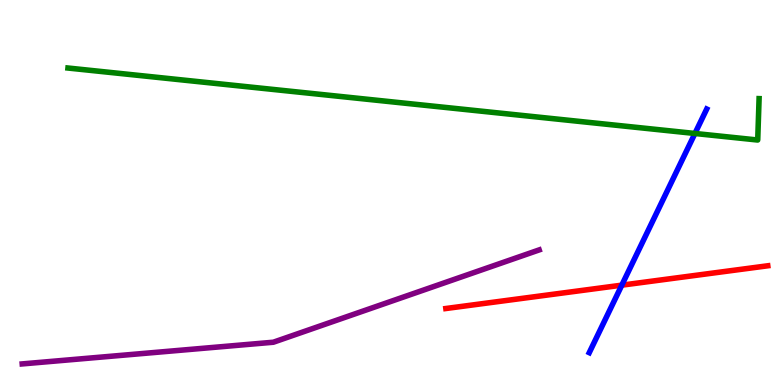[{'lines': ['blue', 'red'], 'intersections': [{'x': 8.02, 'y': 2.59}]}, {'lines': ['green', 'red'], 'intersections': []}, {'lines': ['purple', 'red'], 'intersections': []}, {'lines': ['blue', 'green'], 'intersections': [{'x': 8.97, 'y': 6.53}]}, {'lines': ['blue', 'purple'], 'intersections': []}, {'lines': ['green', 'purple'], 'intersections': []}]